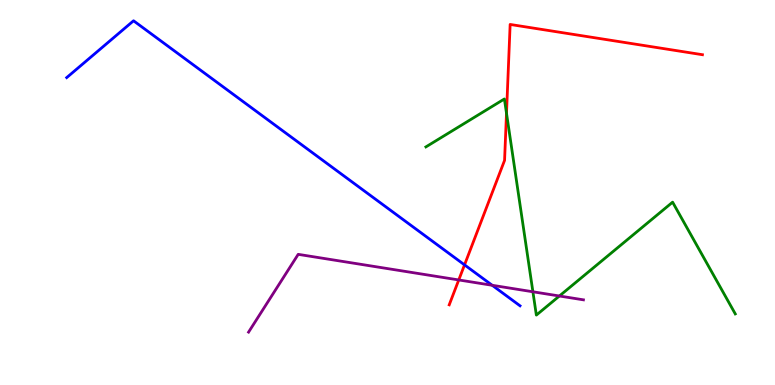[{'lines': ['blue', 'red'], 'intersections': [{'x': 5.99, 'y': 3.12}]}, {'lines': ['green', 'red'], 'intersections': [{'x': 6.54, 'y': 7.06}]}, {'lines': ['purple', 'red'], 'intersections': [{'x': 5.92, 'y': 2.73}]}, {'lines': ['blue', 'green'], 'intersections': []}, {'lines': ['blue', 'purple'], 'intersections': [{'x': 6.35, 'y': 2.59}]}, {'lines': ['green', 'purple'], 'intersections': [{'x': 6.88, 'y': 2.42}, {'x': 7.22, 'y': 2.31}]}]